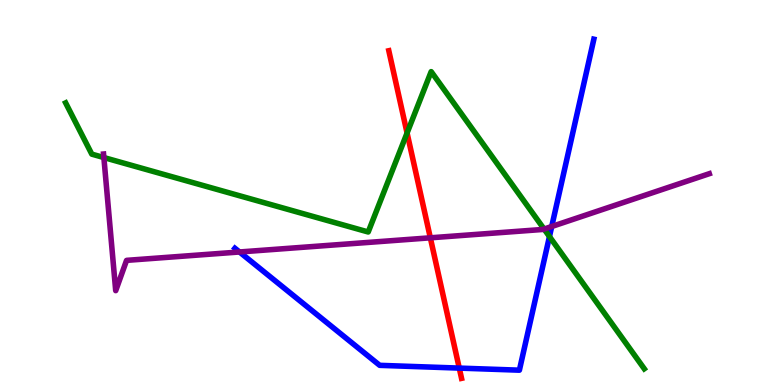[{'lines': ['blue', 'red'], 'intersections': [{'x': 5.93, 'y': 0.439}]}, {'lines': ['green', 'red'], 'intersections': [{'x': 5.25, 'y': 6.55}]}, {'lines': ['purple', 'red'], 'intersections': [{'x': 5.55, 'y': 3.82}]}, {'lines': ['blue', 'green'], 'intersections': [{'x': 7.09, 'y': 3.86}]}, {'lines': ['blue', 'purple'], 'intersections': [{'x': 3.09, 'y': 3.46}, {'x': 7.12, 'y': 4.12}]}, {'lines': ['green', 'purple'], 'intersections': [{'x': 1.34, 'y': 5.91}, {'x': 7.02, 'y': 4.05}]}]